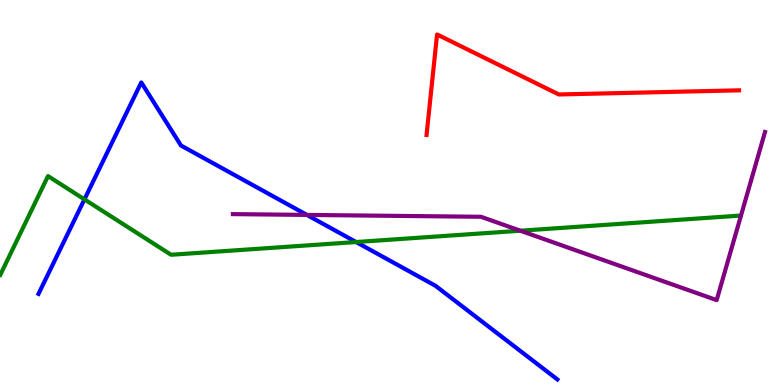[{'lines': ['blue', 'red'], 'intersections': []}, {'lines': ['green', 'red'], 'intersections': []}, {'lines': ['purple', 'red'], 'intersections': []}, {'lines': ['blue', 'green'], 'intersections': [{'x': 1.09, 'y': 4.82}, {'x': 4.59, 'y': 3.71}]}, {'lines': ['blue', 'purple'], 'intersections': [{'x': 3.96, 'y': 4.42}]}, {'lines': ['green', 'purple'], 'intersections': [{'x': 6.71, 'y': 4.01}]}]